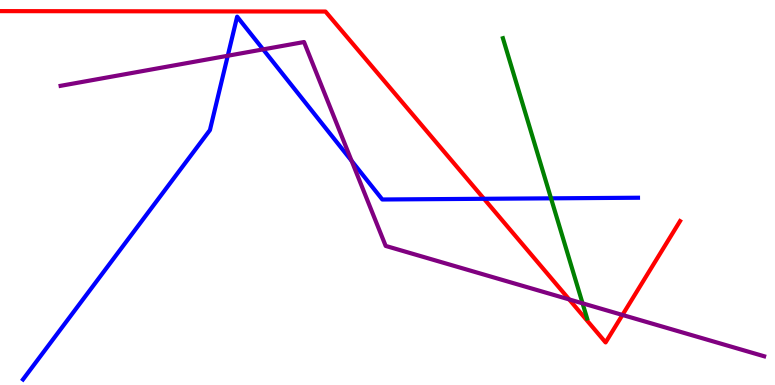[{'lines': ['blue', 'red'], 'intersections': [{'x': 6.25, 'y': 4.84}]}, {'lines': ['green', 'red'], 'intersections': []}, {'lines': ['purple', 'red'], 'intersections': [{'x': 7.34, 'y': 2.22}, {'x': 8.03, 'y': 1.82}]}, {'lines': ['blue', 'green'], 'intersections': [{'x': 7.11, 'y': 4.85}]}, {'lines': ['blue', 'purple'], 'intersections': [{'x': 2.94, 'y': 8.55}, {'x': 3.4, 'y': 8.72}, {'x': 4.54, 'y': 5.82}]}, {'lines': ['green', 'purple'], 'intersections': [{'x': 7.52, 'y': 2.12}]}]